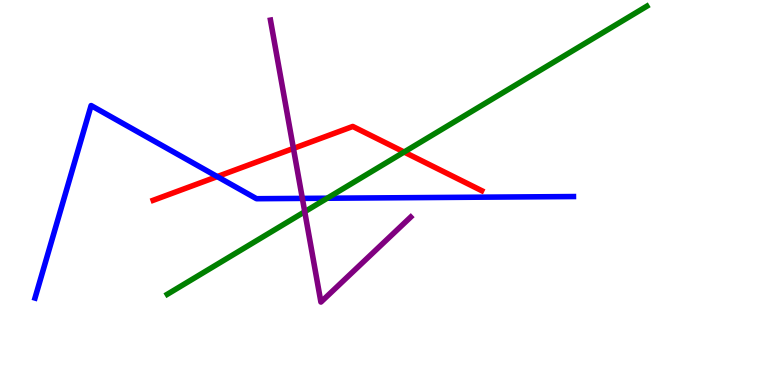[{'lines': ['blue', 'red'], 'intersections': [{'x': 2.8, 'y': 5.41}]}, {'lines': ['green', 'red'], 'intersections': [{'x': 5.21, 'y': 6.05}]}, {'lines': ['purple', 'red'], 'intersections': [{'x': 3.79, 'y': 6.14}]}, {'lines': ['blue', 'green'], 'intersections': [{'x': 4.22, 'y': 4.85}]}, {'lines': ['blue', 'purple'], 'intersections': [{'x': 3.9, 'y': 4.85}]}, {'lines': ['green', 'purple'], 'intersections': [{'x': 3.93, 'y': 4.5}]}]